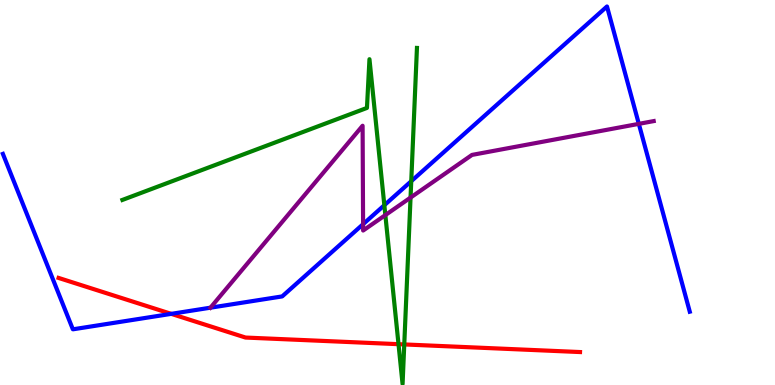[{'lines': ['blue', 'red'], 'intersections': [{'x': 2.21, 'y': 1.85}]}, {'lines': ['green', 'red'], 'intersections': [{'x': 5.14, 'y': 1.06}, {'x': 5.22, 'y': 1.05}]}, {'lines': ['purple', 'red'], 'intersections': []}, {'lines': ['blue', 'green'], 'intersections': [{'x': 4.96, 'y': 4.67}, {'x': 5.31, 'y': 5.29}]}, {'lines': ['blue', 'purple'], 'intersections': [{'x': 2.72, 'y': 2.01}, {'x': 4.69, 'y': 4.18}, {'x': 8.24, 'y': 6.78}]}, {'lines': ['green', 'purple'], 'intersections': [{'x': 4.97, 'y': 4.41}, {'x': 5.3, 'y': 4.87}]}]